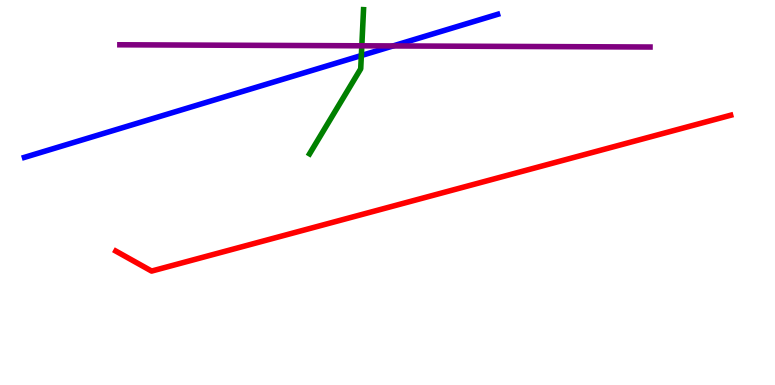[{'lines': ['blue', 'red'], 'intersections': []}, {'lines': ['green', 'red'], 'intersections': []}, {'lines': ['purple', 'red'], 'intersections': []}, {'lines': ['blue', 'green'], 'intersections': [{'x': 4.66, 'y': 8.56}]}, {'lines': ['blue', 'purple'], 'intersections': [{'x': 5.07, 'y': 8.81}]}, {'lines': ['green', 'purple'], 'intersections': [{'x': 4.67, 'y': 8.81}]}]